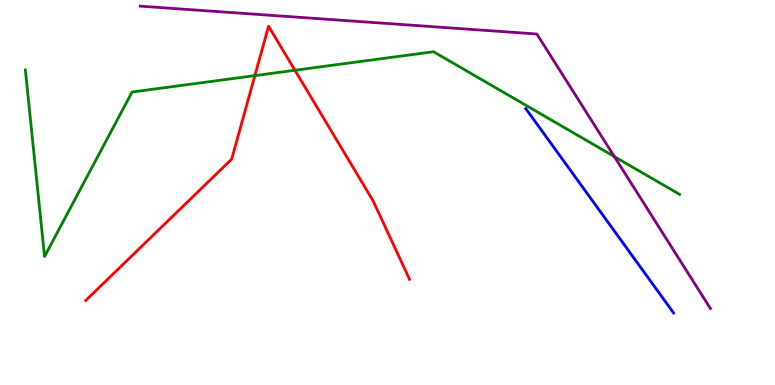[{'lines': ['blue', 'red'], 'intersections': []}, {'lines': ['green', 'red'], 'intersections': [{'x': 3.29, 'y': 8.04}, {'x': 3.81, 'y': 8.18}]}, {'lines': ['purple', 'red'], 'intersections': []}, {'lines': ['blue', 'green'], 'intersections': []}, {'lines': ['blue', 'purple'], 'intersections': []}, {'lines': ['green', 'purple'], 'intersections': [{'x': 7.93, 'y': 5.93}]}]